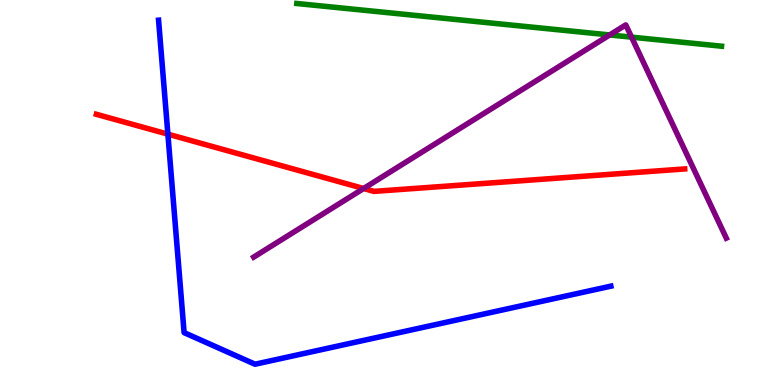[{'lines': ['blue', 'red'], 'intersections': [{'x': 2.17, 'y': 6.52}]}, {'lines': ['green', 'red'], 'intersections': []}, {'lines': ['purple', 'red'], 'intersections': [{'x': 4.69, 'y': 5.1}]}, {'lines': ['blue', 'green'], 'intersections': []}, {'lines': ['blue', 'purple'], 'intersections': []}, {'lines': ['green', 'purple'], 'intersections': [{'x': 7.87, 'y': 9.09}, {'x': 8.15, 'y': 9.04}]}]